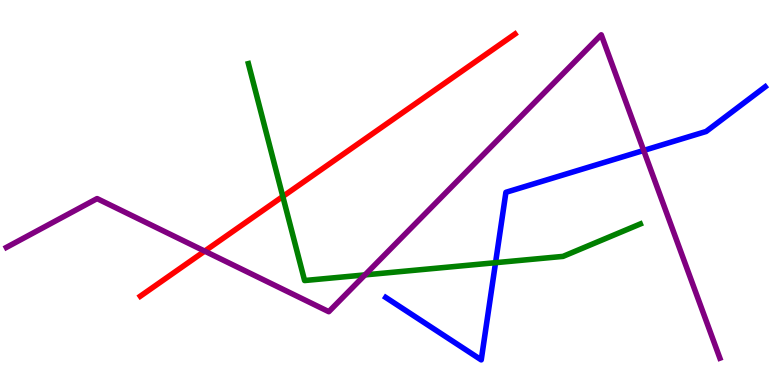[{'lines': ['blue', 'red'], 'intersections': []}, {'lines': ['green', 'red'], 'intersections': [{'x': 3.65, 'y': 4.9}]}, {'lines': ['purple', 'red'], 'intersections': [{'x': 2.64, 'y': 3.48}]}, {'lines': ['blue', 'green'], 'intersections': [{'x': 6.39, 'y': 3.18}]}, {'lines': ['blue', 'purple'], 'intersections': [{'x': 8.31, 'y': 6.09}]}, {'lines': ['green', 'purple'], 'intersections': [{'x': 4.71, 'y': 2.86}]}]